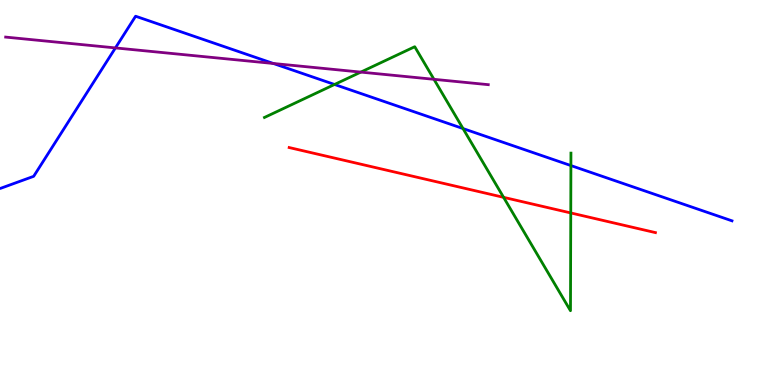[{'lines': ['blue', 'red'], 'intersections': []}, {'lines': ['green', 'red'], 'intersections': [{'x': 6.5, 'y': 4.87}, {'x': 7.36, 'y': 4.47}]}, {'lines': ['purple', 'red'], 'intersections': []}, {'lines': ['blue', 'green'], 'intersections': [{'x': 4.32, 'y': 7.81}, {'x': 5.97, 'y': 6.66}, {'x': 7.37, 'y': 5.7}]}, {'lines': ['blue', 'purple'], 'intersections': [{'x': 1.49, 'y': 8.76}, {'x': 3.53, 'y': 8.35}]}, {'lines': ['green', 'purple'], 'intersections': [{'x': 4.66, 'y': 8.13}, {'x': 5.6, 'y': 7.94}]}]